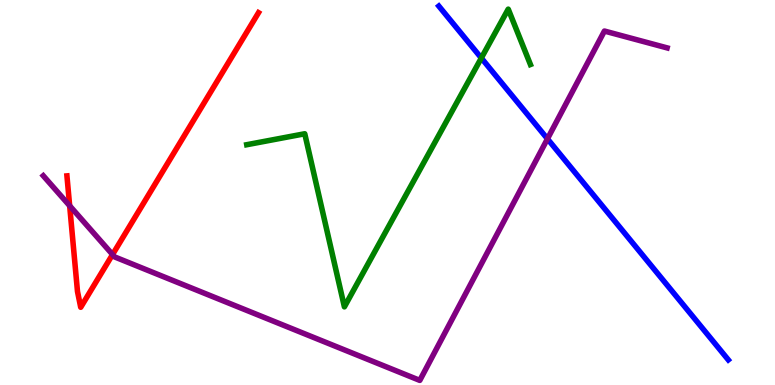[{'lines': ['blue', 'red'], 'intersections': []}, {'lines': ['green', 'red'], 'intersections': []}, {'lines': ['purple', 'red'], 'intersections': [{'x': 0.899, 'y': 4.66}, {'x': 1.45, 'y': 3.39}]}, {'lines': ['blue', 'green'], 'intersections': [{'x': 6.21, 'y': 8.49}]}, {'lines': ['blue', 'purple'], 'intersections': [{'x': 7.06, 'y': 6.39}]}, {'lines': ['green', 'purple'], 'intersections': []}]